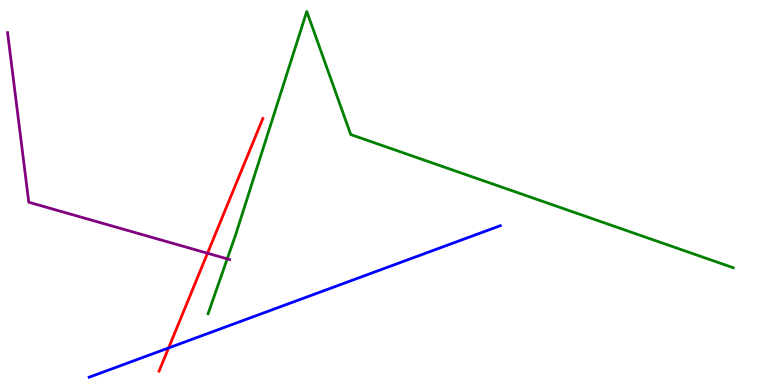[{'lines': ['blue', 'red'], 'intersections': [{'x': 2.18, 'y': 0.962}]}, {'lines': ['green', 'red'], 'intersections': []}, {'lines': ['purple', 'red'], 'intersections': [{'x': 2.68, 'y': 3.42}]}, {'lines': ['blue', 'green'], 'intersections': []}, {'lines': ['blue', 'purple'], 'intersections': []}, {'lines': ['green', 'purple'], 'intersections': [{'x': 2.93, 'y': 3.28}]}]